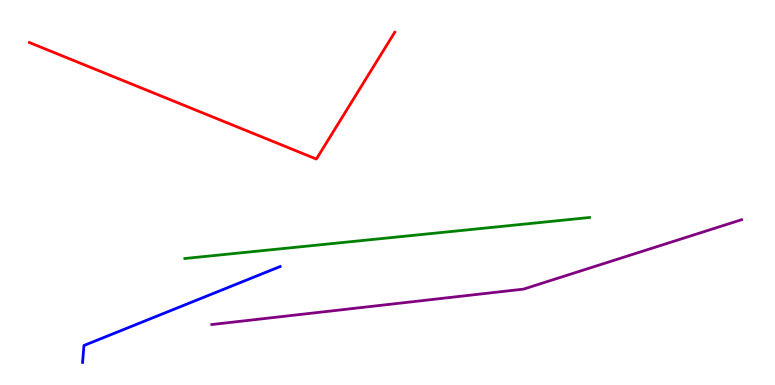[{'lines': ['blue', 'red'], 'intersections': []}, {'lines': ['green', 'red'], 'intersections': []}, {'lines': ['purple', 'red'], 'intersections': []}, {'lines': ['blue', 'green'], 'intersections': []}, {'lines': ['blue', 'purple'], 'intersections': []}, {'lines': ['green', 'purple'], 'intersections': []}]